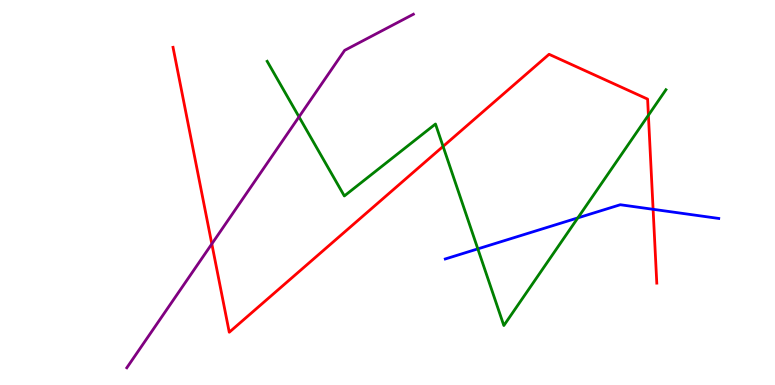[{'lines': ['blue', 'red'], 'intersections': [{'x': 8.43, 'y': 4.56}]}, {'lines': ['green', 'red'], 'intersections': [{'x': 5.72, 'y': 6.2}, {'x': 8.37, 'y': 7.01}]}, {'lines': ['purple', 'red'], 'intersections': [{'x': 2.73, 'y': 3.66}]}, {'lines': ['blue', 'green'], 'intersections': [{'x': 6.17, 'y': 3.54}, {'x': 7.46, 'y': 4.34}]}, {'lines': ['blue', 'purple'], 'intersections': []}, {'lines': ['green', 'purple'], 'intersections': [{'x': 3.86, 'y': 6.96}]}]